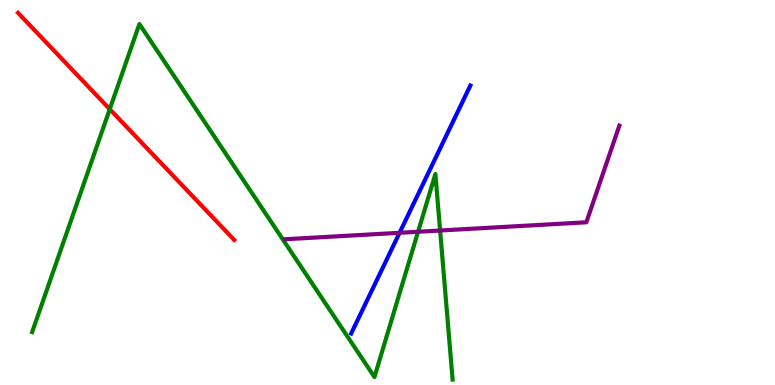[{'lines': ['blue', 'red'], 'intersections': []}, {'lines': ['green', 'red'], 'intersections': [{'x': 1.42, 'y': 7.16}]}, {'lines': ['purple', 'red'], 'intersections': []}, {'lines': ['blue', 'green'], 'intersections': []}, {'lines': ['blue', 'purple'], 'intersections': [{'x': 5.16, 'y': 3.95}]}, {'lines': ['green', 'purple'], 'intersections': [{'x': 5.39, 'y': 3.98}, {'x': 5.68, 'y': 4.01}]}]